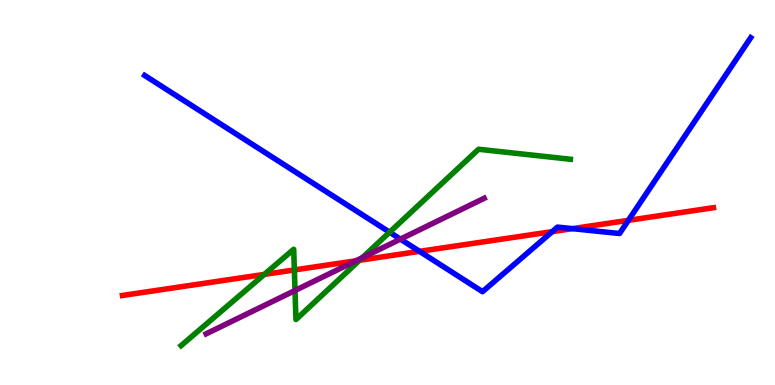[{'lines': ['blue', 'red'], 'intersections': [{'x': 5.41, 'y': 3.47}, {'x': 7.13, 'y': 3.98}, {'x': 7.39, 'y': 4.06}, {'x': 8.11, 'y': 4.28}]}, {'lines': ['green', 'red'], 'intersections': [{'x': 3.41, 'y': 2.87}, {'x': 3.8, 'y': 2.99}, {'x': 4.64, 'y': 3.24}]}, {'lines': ['purple', 'red'], 'intersections': [{'x': 4.59, 'y': 3.23}]}, {'lines': ['blue', 'green'], 'intersections': [{'x': 5.03, 'y': 3.97}]}, {'lines': ['blue', 'purple'], 'intersections': [{'x': 5.17, 'y': 3.79}]}, {'lines': ['green', 'purple'], 'intersections': [{'x': 3.81, 'y': 2.45}, {'x': 4.67, 'y': 3.31}]}]